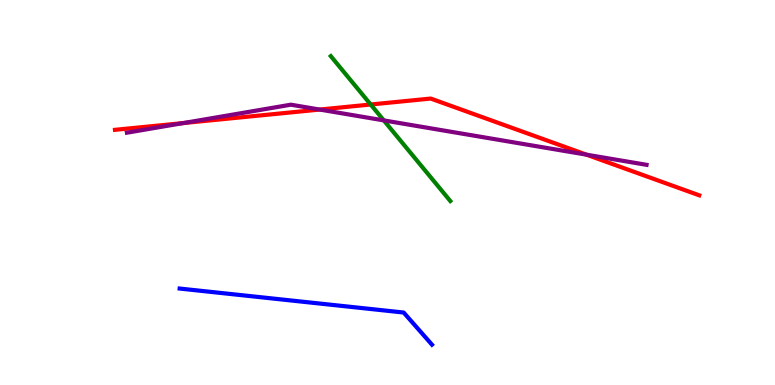[{'lines': ['blue', 'red'], 'intersections': []}, {'lines': ['green', 'red'], 'intersections': [{'x': 4.78, 'y': 7.29}]}, {'lines': ['purple', 'red'], 'intersections': [{'x': 2.37, 'y': 6.8}, {'x': 4.12, 'y': 7.15}, {'x': 7.57, 'y': 5.98}]}, {'lines': ['blue', 'green'], 'intersections': []}, {'lines': ['blue', 'purple'], 'intersections': []}, {'lines': ['green', 'purple'], 'intersections': [{'x': 4.95, 'y': 6.87}]}]